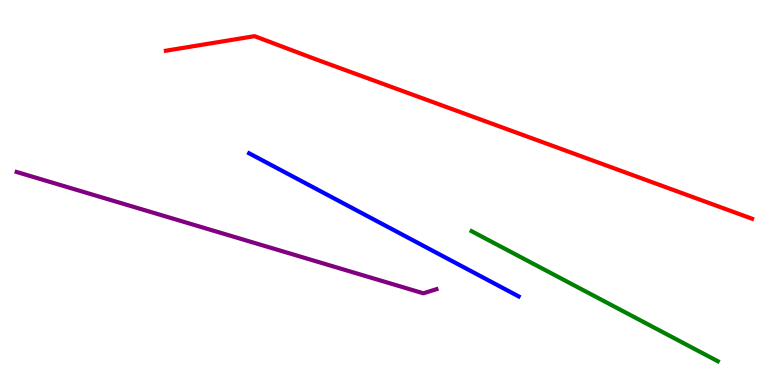[{'lines': ['blue', 'red'], 'intersections': []}, {'lines': ['green', 'red'], 'intersections': []}, {'lines': ['purple', 'red'], 'intersections': []}, {'lines': ['blue', 'green'], 'intersections': []}, {'lines': ['blue', 'purple'], 'intersections': []}, {'lines': ['green', 'purple'], 'intersections': []}]